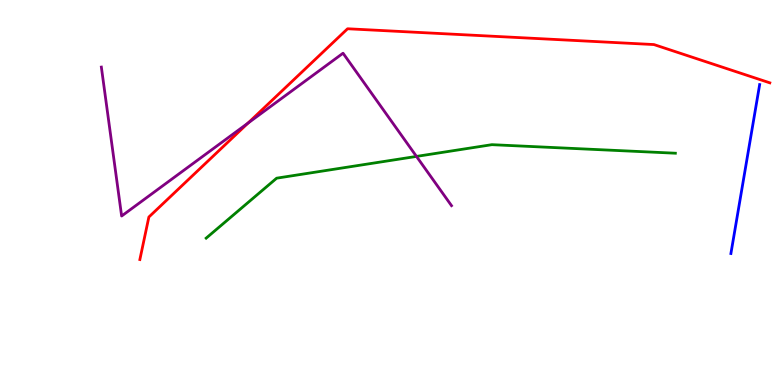[{'lines': ['blue', 'red'], 'intersections': []}, {'lines': ['green', 'red'], 'intersections': []}, {'lines': ['purple', 'red'], 'intersections': [{'x': 3.2, 'y': 6.8}]}, {'lines': ['blue', 'green'], 'intersections': []}, {'lines': ['blue', 'purple'], 'intersections': []}, {'lines': ['green', 'purple'], 'intersections': [{'x': 5.37, 'y': 5.94}]}]